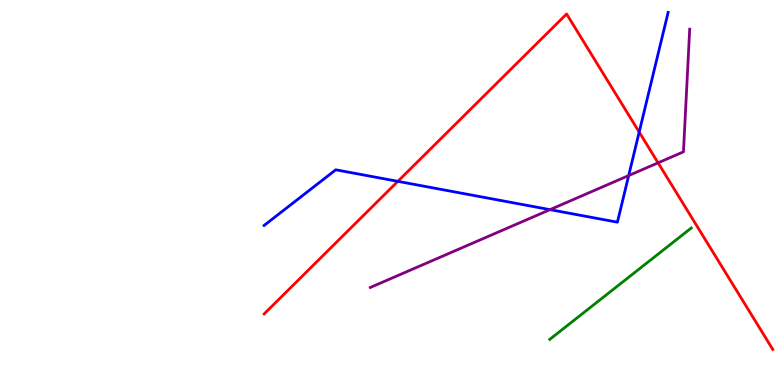[{'lines': ['blue', 'red'], 'intersections': [{'x': 5.13, 'y': 5.29}, {'x': 8.25, 'y': 6.57}]}, {'lines': ['green', 'red'], 'intersections': []}, {'lines': ['purple', 'red'], 'intersections': [{'x': 8.49, 'y': 5.77}]}, {'lines': ['blue', 'green'], 'intersections': []}, {'lines': ['blue', 'purple'], 'intersections': [{'x': 7.1, 'y': 4.55}, {'x': 8.11, 'y': 5.44}]}, {'lines': ['green', 'purple'], 'intersections': []}]